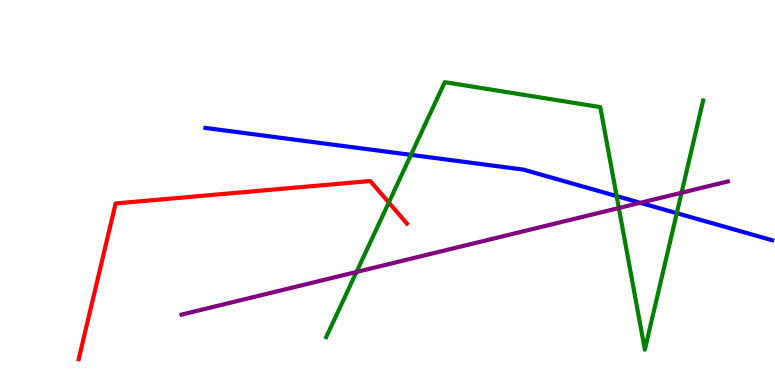[{'lines': ['blue', 'red'], 'intersections': []}, {'lines': ['green', 'red'], 'intersections': [{'x': 5.02, 'y': 4.74}]}, {'lines': ['purple', 'red'], 'intersections': []}, {'lines': ['blue', 'green'], 'intersections': [{'x': 5.3, 'y': 5.98}, {'x': 7.96, 'y': 4.91}, {'x': 8.73, 'y': 4.46}]}, {'lines': ['blue', 'purple'], 'intersections': [{'x': 8.26, 'y': 4.73}]}, {'lines': ['green', 'purple'], 'intersections': [{'x': 4.6, 'y': 2.94}, {'x': 7.98, 'y': 4.6}, {'x': 8.79, 'y': 4.99}]}]